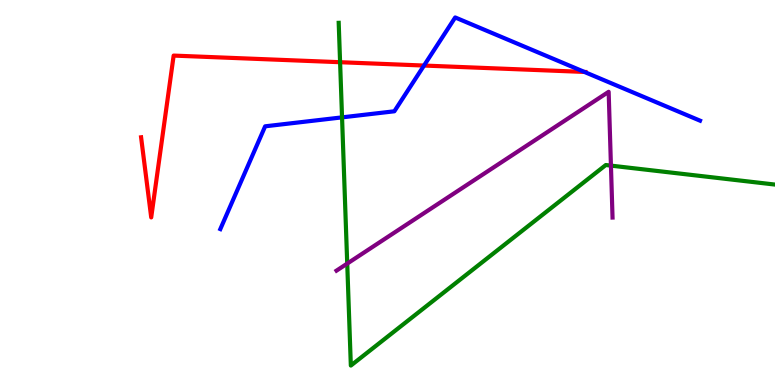[{'lines': ['blue', 'red'], 'intersections': [{'x': 5.47, 'y': 8.3}, {'x': 7.54, 'y': 8.13}]}, {'lines': ['green', 'red'], 'intersections': [{'x': 4.39, 'y': 8.38}]}, {'lines': ['purple', 'red'], 'intersections': []}, {'lines': ['blue', 'green'], 'intersections': [{'x': 4.41, 'y': 6.95}]}, {'lines': ['blue', 'purple'], 'intersections': []}, {'lines': ['green', 'purple'], 'intersections': [{'x': 4.48, 'y': 3.15}, {'x': 7.88, 'y': 5.7}]}]